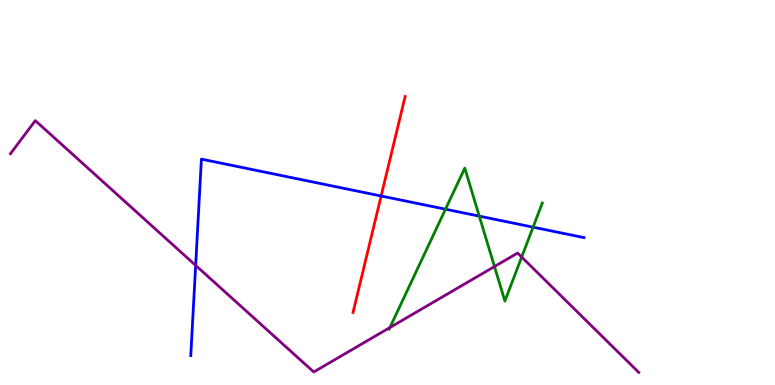[{'lines': ['blue', 'red'], 'intersections': [{'x': 4.92, 'y': 4.91}]}, {'lines': ['green', 'red'], 'intersections': []}, {'lines': ['purple', 'red'], 'intersections': []}, {'lines': ['blue', 'green'], 'intersections': [{'x': 5.75, 'y': 4.57}, {'x': 6.18, 'y': 4.39}, {'x': 6.88, 'y': 4.1}]}, {'lines': ['blue', 'purple'], 'intersections': [{'x': 2.52, 'y': 3.11}]}, {'lines': ['green', 'purple'], 'intersections': [{'x': 5.03, 'y': 1.49}, {'x': 6.38, 'y': 3.08}, {'x': 6.73, 'y': 3.32}]}]